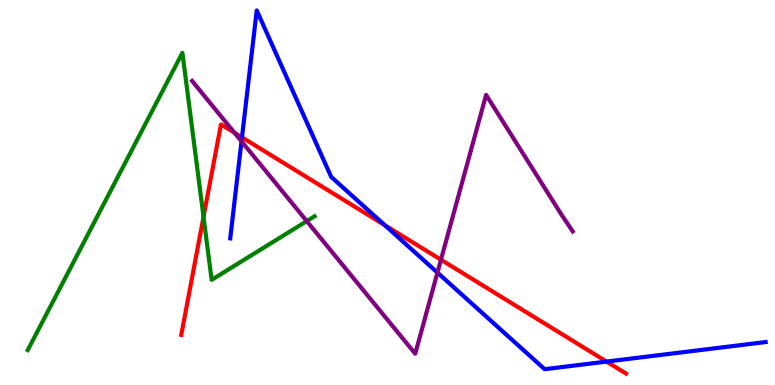[{'lines': ['blue', 'red'], 'intersections': [{'x': 3.12, 'y': 6.43}, {'x': 4.97, 'y': 4.15}, {'x': 7.83, 'y': 0.608}]}, {'lines': ['green', 'red'], 'intersections': [{'x': 2.63, 'y': 4.37}]}, {'lines': ['purple', 'red'], 'intersections': [{'x': 3.03, 'y': 6.55}, {'x': 5.69, 'y': 3.25}]}, {'lines': ['blue', 'green'], 'intersections': []}, {'lines': ['blue', 'purple'], 'intersections': [{'x': 3.12, 'y': 6.33}, {'x': 5.64, 'y': 2.92}]}, {'lines': ['green', 'purple'], 'intersections': [{'x': 3.96, 'y': 4.26}]}]